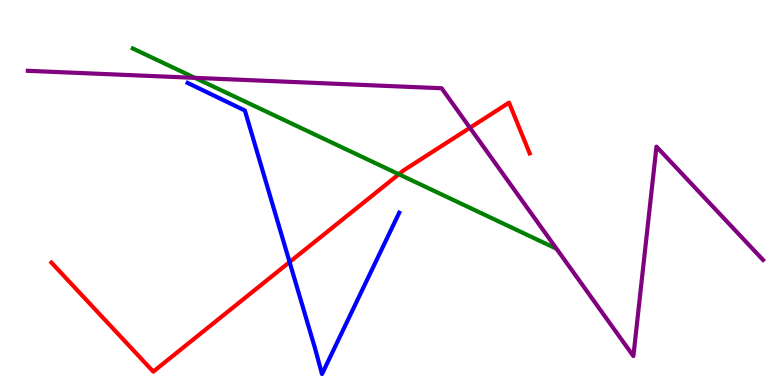[{'lines': ['blue', 'red'], 'intersections': [{'x': 3.74, 'y': 3.19}]}, {'lines': ['green', 'red'], 'intersections': [{'x': 5.15, 'y': 5.47}]}, {'lines': ['purple', 'red'], 'intersections': [{'x': 6.06, 'y': 6.68}]}, {'lines': ['blue', 'green'], 'intersections': []}, {'lines': ['blue', 'purple'], 'intersections': []}, {'lines': ['green', 'purple'], 'intersections': [{'x': 2.51, 'y': 7.98}]}]